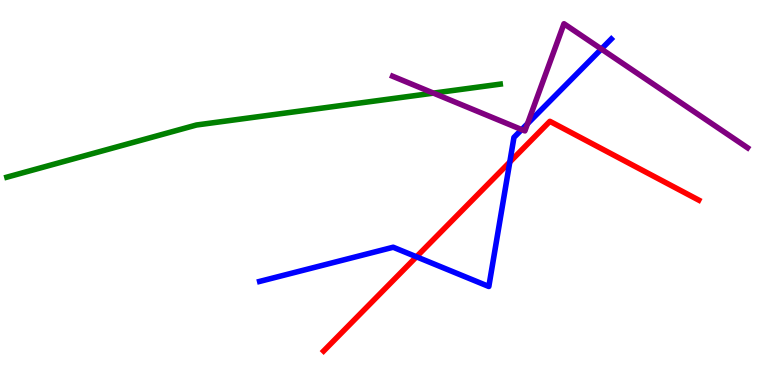[{'lines': ['blue', 'red'], 'intersections': [{'x': 5.37, 'y': 3.33}, {'x': 6.58, 'y': 5.79}]}, {'lines': ['green', 'red'], 'intersections': []}, {'lines': ['purple', 'red'], 'intersections': []}, {'lines': ['blue', 'green'], 'intersections': []}, {'lines': ['blue', 'purple'], 'intersections': [{'x': 6.73, 'y': 6.63}, {'x': 6.81, 'y': 6.79}, {'x': 7.76, 'y': 8.73}]}, {'lines': ['green', 'purple'], 'intersections': [{'x': 5.59, 'y': 7.58}]}]